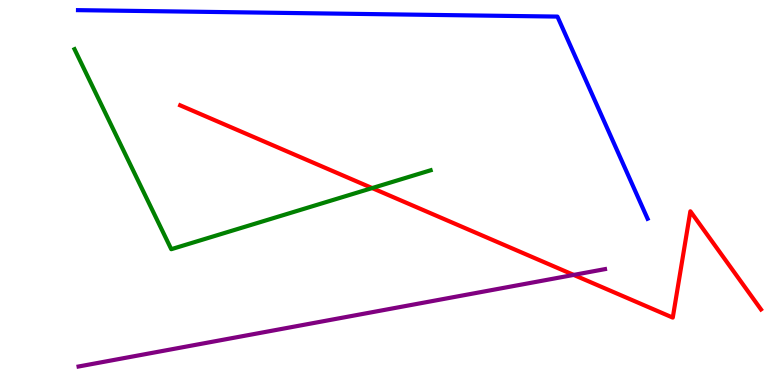[{'lines': ['blue', 'red'], 'intersections': []}, {'lines': ['green', 'red'], 'intersections': [{'x': 4.8, 'y': 5.12}]}, {'lines': ['purple', 'red'], 'intersections': [{'x': 7.4, 'y': 2.86}]}, {'lines': ['blue', 'green'], 'intersections': []}, {'lines': ['blue', 'purple'], 'intersections': []}, {'lines': ['green', 'purple'], 'intersections': []}]